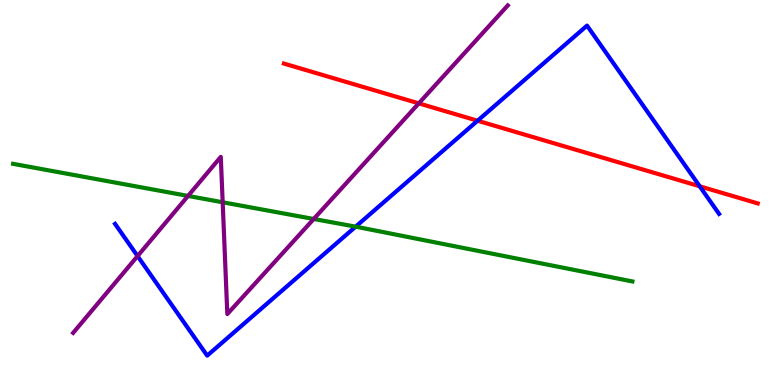[{'lines': ['blue', 'red'], 'intersections': [{'x': 6.16, 'y': 6.86}, {'x': 9.03, 'y': 5.16}]}, {'lines': ['green', 'red'], 'intersections': []}, {'lines': ['purple', 'red'], 'intersections': [{'x': 5.4, 'y': 7.32}]}, {'lines': ['blue', 'green'], 'intersections': [{'x': 4.59, 'y': 4.11}]}, {'lines': ['blue', 'purple'], 'intersections': [{'x': 1.78, 'y': 3.35}]}, {'lines': ['green', 'purple'], 'intersections': [{'x': 2.43, 'y': 4.91}, {'x': 2.87, 'y': 4.75}, {'x': 4.05, 'y': 4.31}]}]